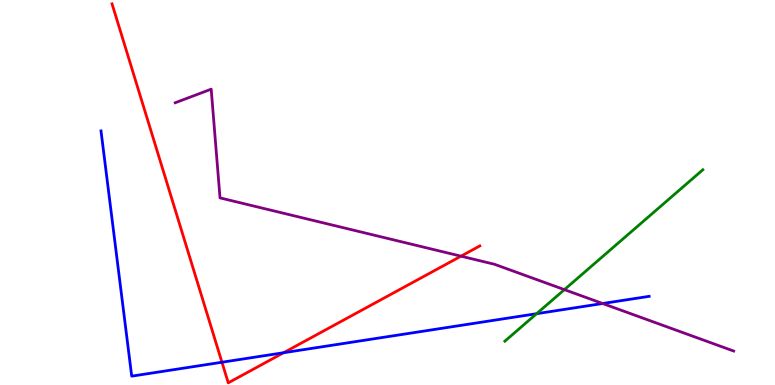[{'lines': ['blue', 'red'], 'intersections': [{'x': 2.86, 'y': 0.591}, {'x': 3.66, 'y': 0.838}]}, {'lines': ['green', 'red'], 'intersections': []}, {'lines': ['purple', 'red'], 'intersections': [{'x': 5.95, 'y': 3.35}]}, {'lines': ['blue', 'green'], 'intersections': [{'x': 6.92, 'y': 1.85}]}, {'lines': ['blue', 'purple'], 'intersections': [{'x': 7.78, 'y': 2.12}]}, {'lines': ['green', 'purple'], 'intersections': [{'x': 7.28, 'y': 2.48}]}]